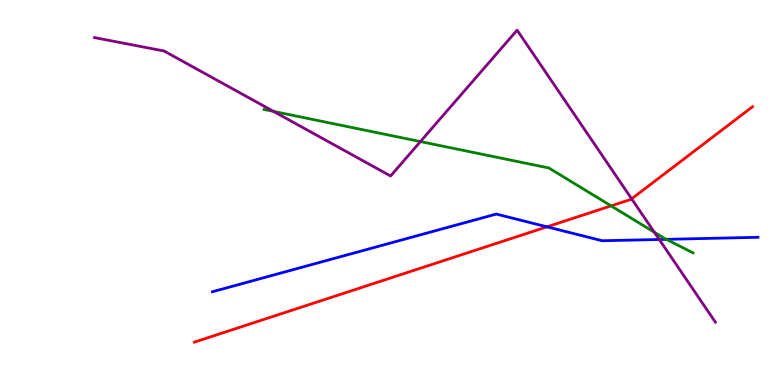[{'lines': ['blue', 'red'], 'intersections': [{'x': 7.06, 'y': 4.11}]}, {'lines': ['green', 'red'], 'intersections': [{'x': 7.88, 'y': 4.65}]}, {'lines': ['purple', 'red'], 'intersections': [{'x': 8.15, 'y': 4.84}]}, {'lines': ['blue', 'green'], 'intersections': [{'x': 8.6, 'y': 3.78}]}, {'lines': ['blue', 'purple'], 'intersections': [{'x': 8.51, 'y': 3.78}]}, {'lines': ['green', 'purple'], 'intersections': [{'x': 3.53, 'y': 7.11}, {'x': 5.42, 'y': 6.32}, {'x': 8.44, 'y': 3.97}]}]